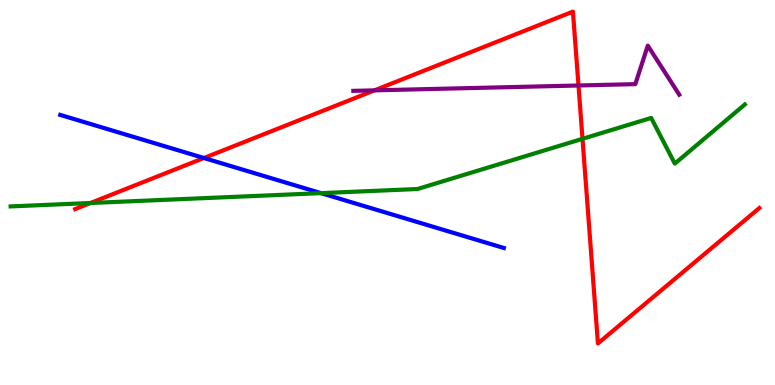[{'lines': ['blue', 'red'], 'intersections': [{'x': 2.63, 'y': 5.9}]}, {'lines': ['green', 'red'], 'intersections': [{'x': 1.17, 'y': 4.73}, {'x': 7.52, 'y': 6.39}]}, {'lines': ['purple', 'red'], 'intersections': [{'x': 4.83, 'y': 7.65}, {'x': 7.46, 'y': 7.78}]}, {'lines': ['blue', 'green'], 'intersections': [{'x': 4.14, 'y': 4.98}]}, {'lines': ['blue', 'purple'], 'intersections': []}, {'lines': ['green', 'purple'], 'intersections': []}]